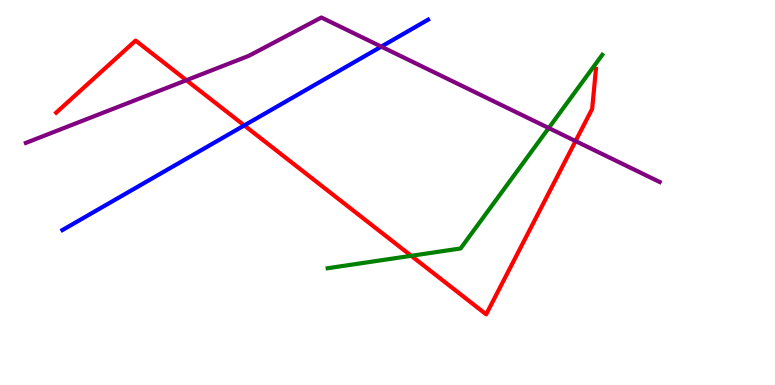[{'lines': ['blue', 'red'], 'intersections': [{'x': 3.15, 'y': 6.74}]}, {'lines': ['green', 'red'], 'intersections': [{'x': 5.31, 'y': 3.36}]}, {'lines': ['purple', 'red'], 'intersections': [{'x': 2.41, 'y': 7.92}, {'x': 7.43, 'y': 6.34}]}, {'lines': ['blue', 'green'], 'intersections': []}, {'lines': ['blue', 'purple'], 'intersections': [{'x': 4.92, 'y': 8.79}]}, {'lines': ['green', 'purple'], 'intersections': [{'x': 7.08, 'y': 6.67}]}]